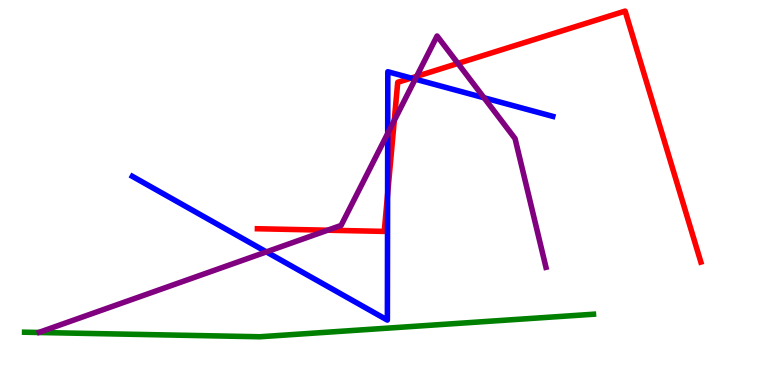[{'lines': ['blue', 'red'], 'intersections': [{'x': 5.0, 'y': 4.95}, {'x': 5.31, 'y': 7.97}]}, {'lines': ['green', 'red'], 'intersections': []}, {'lines': ['purple', 'red'], 'intersections': [{'x': 4.23, 'y': 4.02}, {'x': 5.09, 'y': 6.87}, {'x': 5.38, 'y': 8.02}, {'x': 5.91, 'y': 8.35}]}, {'lines': ['blue', 'green'], 'intersections': []}, {'lines': ['blue', 'purple'], 'intersections': [{'x': 3.44, 'y': 3.46}, {'x': 5.0, 'y': 6.53}, {'x': 5.36, 'y': 7.94}, {'x': 6.25, 'y': 7.46}]}, {'lines': ['green', 'purple'], 'intersections': []}]